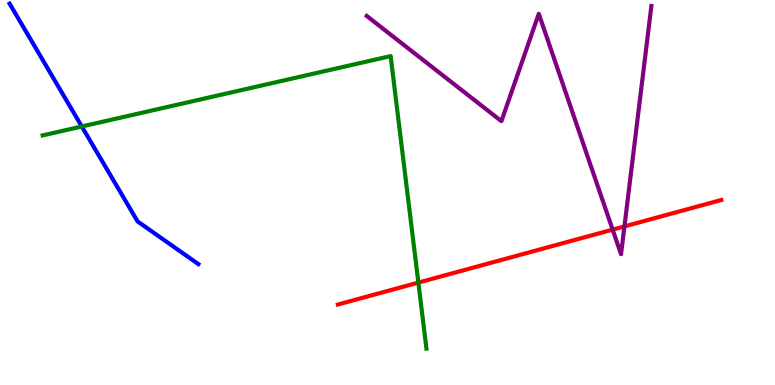[{'lines': ['blue', 'red'], 'intersections': []}, {'lines': ['green', 'red'], 'intersections': [{'x': 5.4, 'y': 2.66}]}, {'lines': ['purple', 'red'], 'intersections': [{'x': 7.9, 'y': 4.04}, {'x': 8.06, 'y': 4.12}]}, {'lines': ['blue', 'green'], 'intersections': [{'x': 1.06, 'y': 6.71}]}, {'lines': ['blue', 'purple'], 'intersections': []}, {'lines': ['green', 'purple'], 'intersections': []}]